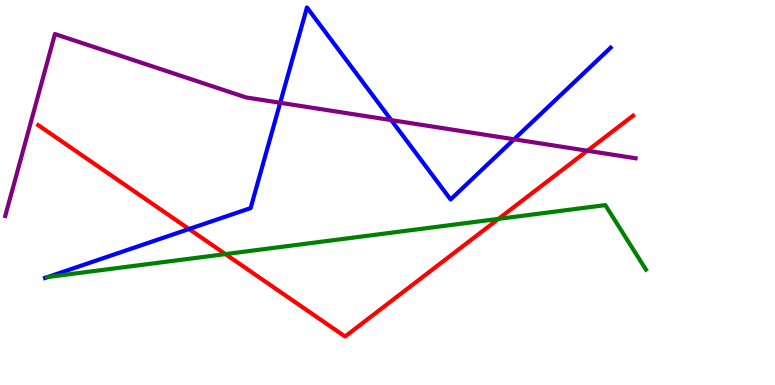[{'lines': ['blue', 'red'], 'intersections': [{'x': 2.44, 'y': 4.05}]}, {'lines': ['green', 'red'], 'intersections': [{'x': 2.91, 'y': 3.4}, {'x': 6.43, 'y': 4.31}]}, {'lines': ['purple', 'red'], 'intersections': [{'x': 7.58, 'y': 6.08}]}, {'lines': ['blue', 'green'], 'intersections': [{'x': 0.618, 'y': 2.81}]}, {'lines': ['blue', 'purple'], 'intersections': [{'x': 3.62, 'y': 7.33}, {'x': 5.05, 'y': 6.88}, {'x': 6.63, 'y': 6.38}]}, {'lines': ['green', 'purple'], 'intersections': []}]